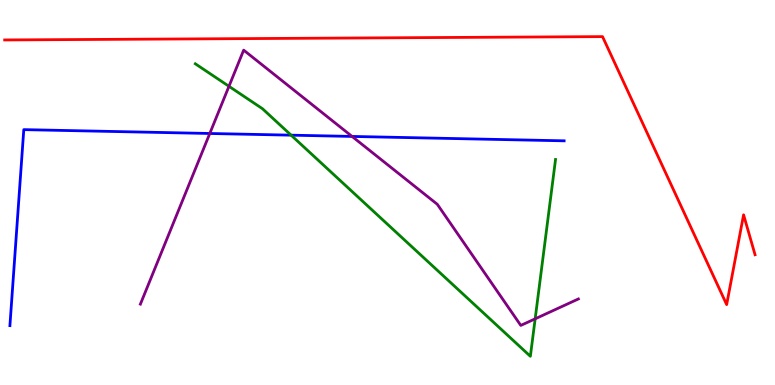[{'lines': ['blue', 'red'], 'intersections': []}, {'lines': ['green', 'red'], 'intersections': []}, {'lines': ['purple', 'red'], 'intersections': []}, {'lines': ['blue', 'green'], 'intersections': [{'x': 3.76, 'y': 6.49}]}, {'lines': ['blue', 'purple'], 'intersections': [{'x': 2.71, 'y': 6.53}, {'x': 4.54, 'y': 6.46}]}, {'lines': ['green', 'purple'], 'intersections': [{'x': 2.95, 'y': 7.76}, {'x': 6.91, 'y': 1.72}]}]